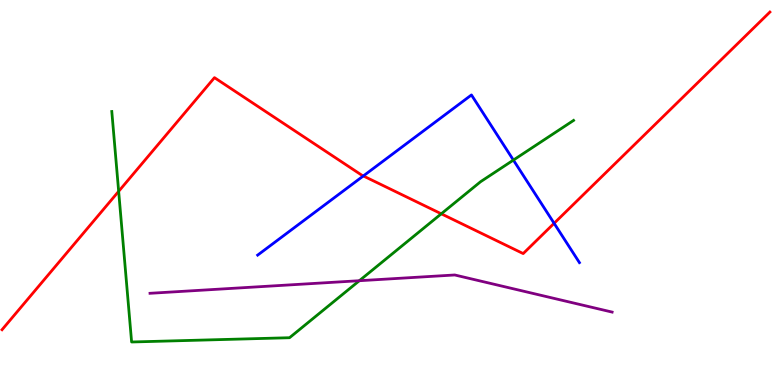[{'lines': ['blue', 'red'], 'intersections': [{'x': 4.69, 'y': 5.43}, {'x': 7.15, 'y': 4.2}]}, {'lines': ['green', 'red'], 'intersections': [{'x': 1.53, 'y': 5.03}, {'x': 5.69, 'y': 4.45}]}, {'lines': ['purple', 'red'], 'intersections': []}, {'lines': ['blue', 'green'], 'intersections': [{'x': 6.62, 'y': 5.84}]}, {'lines': ['blue', 'purple'], 'intersections': []}, {'lines': ['green', 'purple'], 'intersections': [{'x': 4.64, 'y': 2.71}]}]